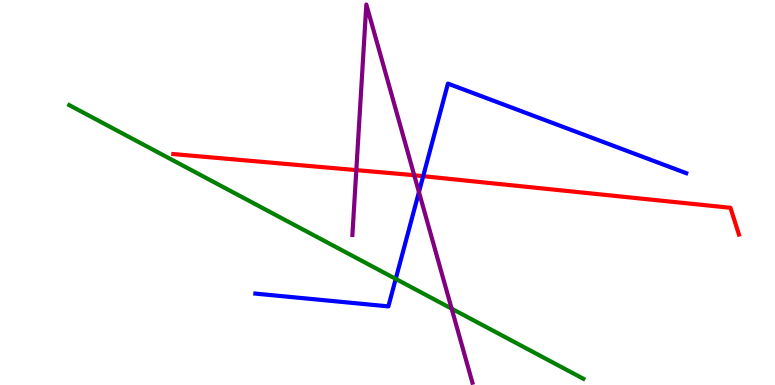[{'lines': ['blue', 'red'], 'intersections': [{'x': 5.46, 'y': 5.42}]}, {'lines': ['green', 'red'], 'intersections': []}, {'lines': ['purple', 'red'], 'intersections': [{'x': 4.6, 'y': 5.58}, {'x': 5.34, 'y': 5.45}]}, {'lines': ['blue', 'green'], 'intersections': [{'x': 5.11, 'y': 2.76}]}, {'lines': ['blue', 'purple'], 'intersections': [{'x': 5.41, 'y': 5.01}]}, {'lines': ['green', 'purple'], 'intersections': [{'x': 5.83, 'y': 1.98}]}]